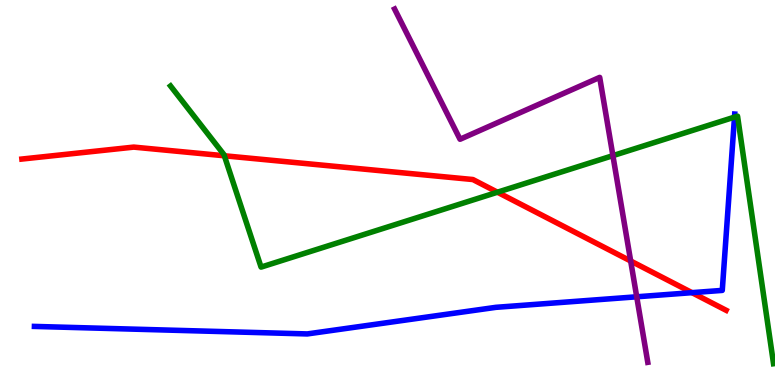[{'lines': ['blue', 'red'], 'intersections': [{'x': 8.93, 'y': 2.4}]}, {'lines': ['green', 'red'], 'intersections': [{'x': 2.89, 'y': 5.95}, {'x': 6.42, 'y': 5.01}]}, {'lines': ['purple', 'red'], 'intersections': [{'x': 8.14, 'y': 3.22}]}, {'lines': ['blue', 'green'], 'intersections': [{'x': 9.48, 'y': 6.96}]}, {'lines': ['blue', 'purple'], 'intersections': [{'x': 8.22, 'y': 2.29}]}, {'lines': ['green', 'purple'], 'intersections': [{'x': 7.91, 'y': 5.96}]}]